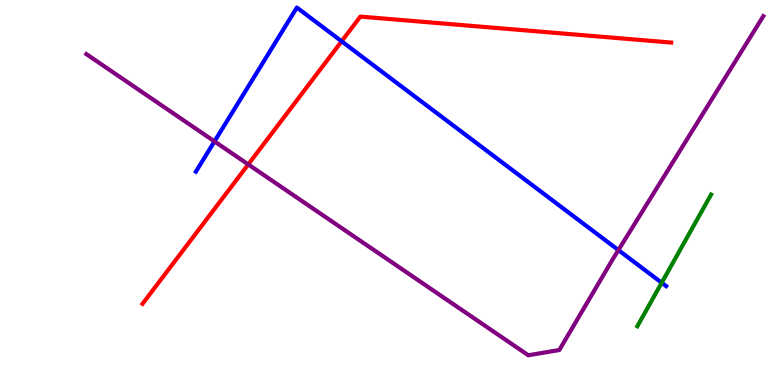[{'lines': ['blue', 'red'], 'intersections': [{'x': 4.41, 'y': 8.93}]}, {'lines': ['green', 'red'], 'intersections': []}, {'lines': ['purple', 'red'], 'intersections': [{'x': 3.2, 'y': 5.73}]}, {'lines': ['blue', 'green'], 'intersections': [{'x': 8.54, 'y': 2.66}]}, {'lines': ['blue', 'purple'], 'intersections': [{'x': 2.77, 'y': 6.33}, {'x': 7.98, 'y': 3.5}]}, {'lines': ['green', 'purple'], 'intersections': []}]